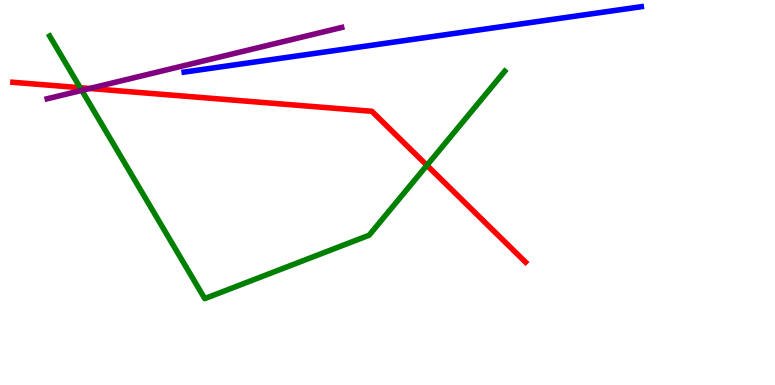[{'lines': ['blue', 'red'], 'intersections': []}, {'lines': ['green', 'red'], 'intersections': [{'x': 1.03, 'y': 7.72}, {'x': 5.51, 'y': 5.71}]}, {'lines': ['purple', 'red'], 'intersections': [{'x': 1.16, 'y': 7.7}]}, {'lines': ['blue', 'green'], 'intersections': []}, {'lines': ['blue', 'purple'], 'intersections': []}, {'lines': ['green', 'purple'], 'intersections': [{'x': 1.06, 'y': 7.65}]}]